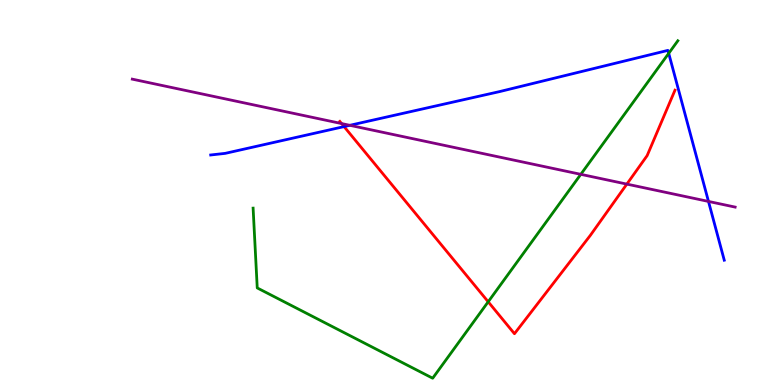[{'lines': ['blue', 'red'], 'intersections': [{'x': 4.44, 'y': 6.71}]}, {'lines': ['green', 'red'], 'intersections': [{'x': 6.3, 'y': 2.16}]}, {'lines': ['purple', 'red'], 'intersections': [{'x': 4.41, 'y': 6.79}, {'x': 8.09, 'y': 5.22}]}, {'lines': ['blue', 'green'], 'intersections': [{'x': 8.63, 'y': 8.61}]}, {'lines': ['blue', 'purple'], 'intersections': [{'x': 4.51, 'y': 6.75}, {'x': 9.14, 'y': 4.77}]}, {'lines': ['green', 'purple'], 'intersections': [{'x': 7.49, 'y': 5.47}]}]